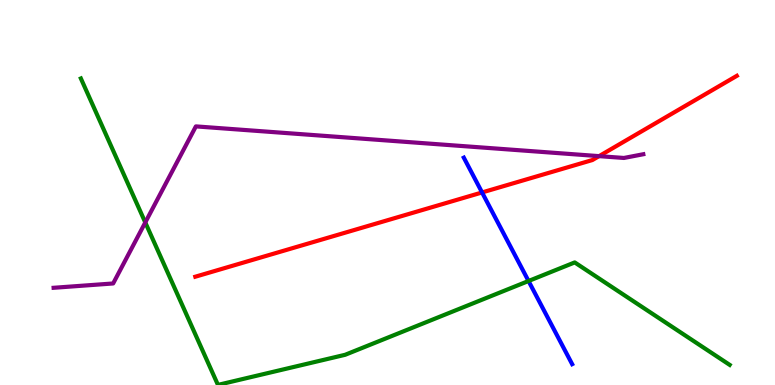[{'lines': ['blue', 'red'], 'intersections': [{'x': 6.22, 'y': 5.0}]}, {'lines': ['green', 'red'], 'intersections': []}, {'lines': ['purple', 'red'], 'intersections': [{'x': 7.73, 'y': 5.94}]}, {'lines': ['blue', 'green'], 'intersections': [{'x': 6.82, 'y': 2.7}]}, {'lines': ['blue', 'purple'], 'intersections': []}, {'lines': ['green', 'purple'], 'intersections': [{'x': 1.87, 'y': 4.22}]}]